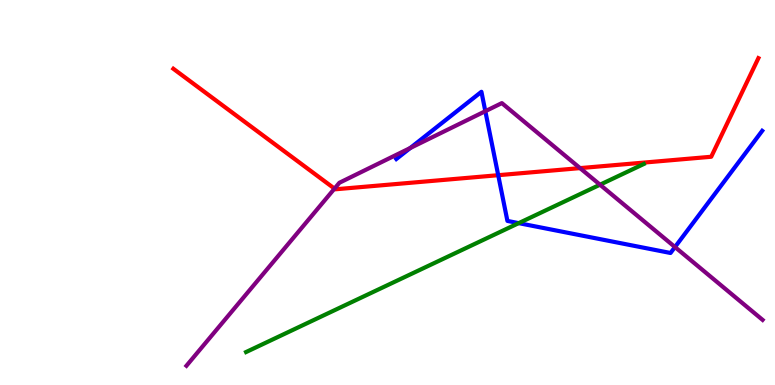[{'lines': ['blue', 'red'], 'intersections': [{'x': 6.43, 'y': 5.45}]}, {'lines': ['green', 'red'], 'intersections': []}, {'lines': ['purple', 'red'], 'intersections': [{'x': 4.32, 'y': 5.1}, {'x': 7.48, 'y': 5.63}]}, {'lines': ['blue', 'green'], 'intersections': [{'x': 6.69, 'y': 4.2}]}, {'lines': ['blue', 'purple'], 'intersections': [{'x': 5.29, 'y': 6.16}, {'x': 6.26, 'y': 7.11}, {'x': 8.71, 'y': 3.58}]}, {'lines': ['green', 'purple'], 'intersections': [{'x': 7.74, 'y': 5.2}]}]